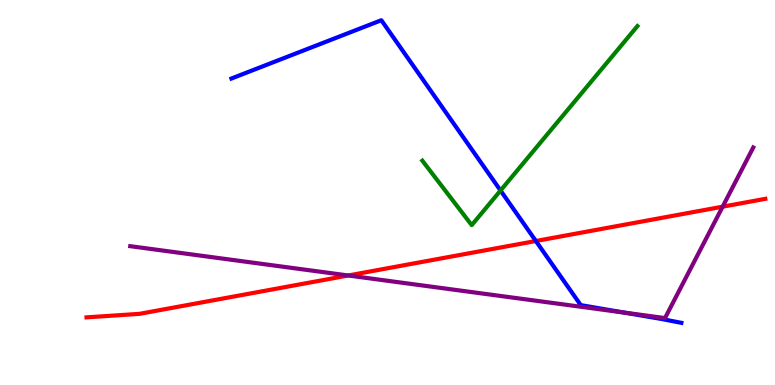[{'lines': ['blue', 'red'], 'intersections': [{'x': 6.91, 'y': 3.74}]}, {'lines': ['green', 'red'], 'intersections': []}, {'lines': ['purple', 'red'], 'intersections': [{'x': 4.49, 'y': 2.84}, {'x': 9.32, 'y': 4.63}]}, {'lines': ['blue', 'green'], 'intersections': [{'x': 6.46, 'y': 5.05}]}, {'lines': ['blue', 'purple'], 'intersections': [{'x': 8.06, 'y': 1.88}]}, {'lines': ['green', 'purple'], 'intersections': []}]